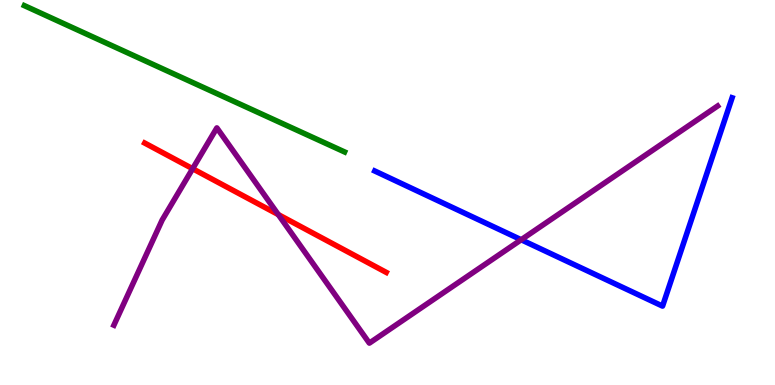[{'lines': ['blue', 'red'], 'intersections': []}, {'lines': ['green', 'red'], 'intersections': []}, {'lines': ['purple', 'red'], 'intersections': [{'x': 2.49, 'y': 5.62}, {'x': 3.59, 'y': 4.43}]}, {'lines': ['blue', 'green'], 'intersections': []}, {'lines': ['blue', 'purple'], 'intersections': [{'x': 6.73, 'y': 3.77}]}, {'lines': ['green', 'purple'], 'intersections': []}]